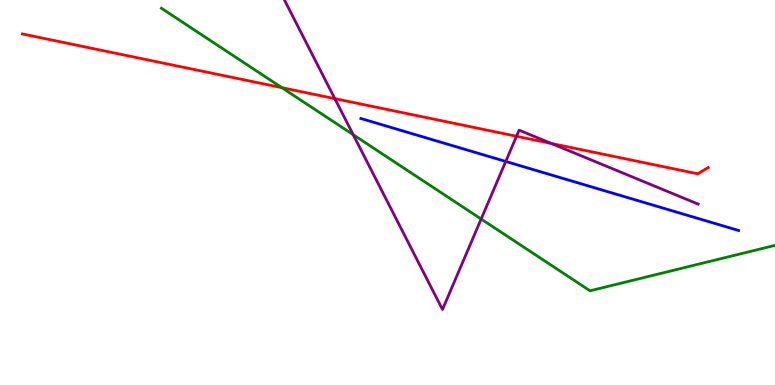[{'lines': ['blue', 'red'], 'intersections': []}, {'lines': ['green', 'red'], 'intersections': [{'x': 3.64, 'y': 7.72}]}, {'lines': ['purple', 'red'], 'intersections': [{'x': 4.32, 'y': 7.44}, {'x': 6.66, 'y': 6.46}, {'x': 7.11, 'y': 6.27}]}, {'lines': ['blue', 'green'], 'intersections': []}, {'lines': ['blue', 'purple'], 'intersections': [{'x': 6.53, 'y': 5.81}]}, {'lines': ['green', 'purple'], 'intersections': [{'x': 4.56, 'y': 6.5}, {'x': 6.21, 'y': 4.31}]}]